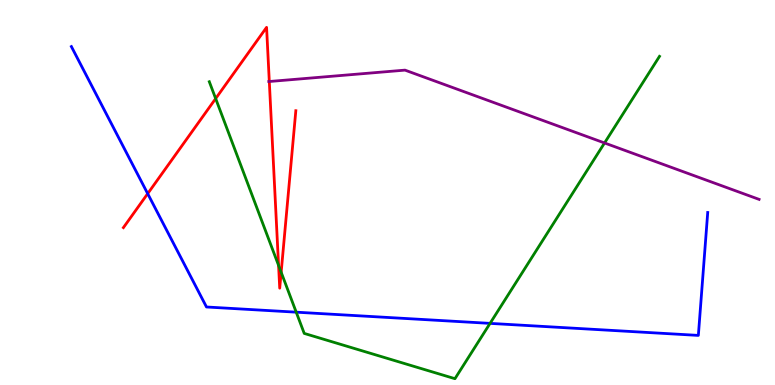[{'lines': ['blue', 'red'], 'intersections': [{'x': 1.91, 'y': 4.97}]}, {'lines': ['green', 'red'], 'intersections': [{'x': 2.78, 'y': 7.44}, {'x': 3.59, 'y': 3.11}, {'x': 3.63, 'y': 2.93}]}, {'lines': ['purple', 'red'], 'intersections': [{'x': 3.47, 'y': 7.88}]}, {'lines': ['blue', 'green'], 'intersections': [{'x': 3.82, 'y': 1.89}, {'x': 6.32, 'y': 1.6}]}, {'lines': ['blue', 'purple'], 'intersections': []}, {'lines': ['green', 'purple'], 'intersections': [{'x': 7.8, 'y': 6.29}]}]